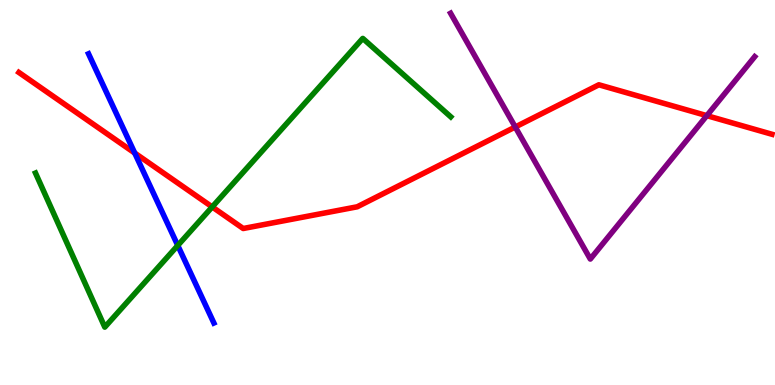[{'lines': ['blue', 'red'], 'intersections': [{'x': 1.74, 'y': 6.03}]}, {'lines': ['green', 'red'], 'intersections': [{'x': 2.74, 'y': 4.63}]}, {'lines': ['purple', 'red'], 'intersections': [{'x': 6.65, 'y': 6.7}, {'x': 9.12, 'y': 7.0}]}, {'lines': ['blue', 'green'], 'intersections': [{'x': 2.29, 'y': 3.62}]}, {'lines': ['blue', 'purple'], 'intersections': []}, {'lines': ['green', 'purple'], 'intersections': []}]